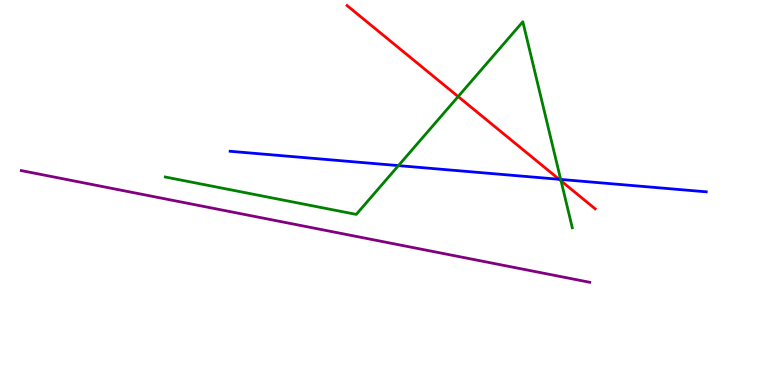[{'lines': ['blue', 'red'], 'intersections': [{'x': 7.21, 'y': 5.34}]}, {'lines': ['green', 'red'], 'intersections': [{'x': 5.91, 'y': 7.49}, {'x': 7.24, 'y': 5.3}]}, {'lines': ['purple', 'red'], 'intersections': []}, {'lines': ['blue', 'green'], 'intersections': [{'x': 5.14, 'y': 5.7}, {'x': 7.23, 'y': 5.34}]}, {'lines': ['blue', 'purple'], 'intersections': []}, {'lines': ['green', 'purple'], 'intersections': []}]